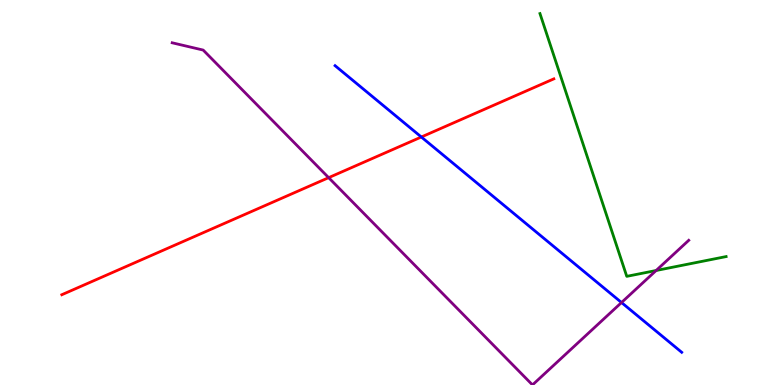[{'lines': ['blue', 'red'], 'intersections': [{'x': 5.44, 'y': 6.44}]}, {'lines': ['green', 'red'], 'intersections': []}, {'lines': ['purple', 'red'], 'intersections': [{'x': 4.24, 'y': 5.39}]}, {'lines': ['blue', 'green'], 'intersections': []}, {'lines': ['blue', 'purple'], 'intersections': [{'x': 8.02, 'y': 2.14}]}, {'lines': ['green', 'purple'], 'intersections': [{'x': 8.47, 'y': 2.97}]}]